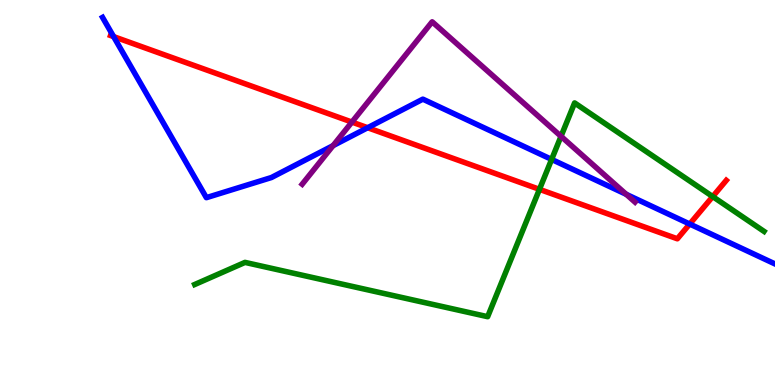[{'lines': ['blue', 'red'], 'intersections': [{'x': 1.47, 'y': 9.05}, {'x': 4.74, 'y': 6.68}, {'x': 8.9, 'y': 4.18}]}, {'lines': ['green', 'red'], 'intersections': [{'x': 6.96, 'y': 5.08}, {'x': 9.2, 'y': 4.89}]}, {'lines': ['purple', 'red'], 'intersections': [{'x': 4.54, 'y': 6.83}]}, {'lines': ['blue', 'green'], 'intersections': [{'x': 7.12, 'y': 5.86}]}, {'lines': ['blue', 'purple'], 'intersections': [{'x': 4.3, 'y': 6.22}, {'x': 8.08, 'y': 4.95}]}, {'lines': ['green', 'purple'], 'intersections': [{'x': 7.24, 'y': 6.46}]}]